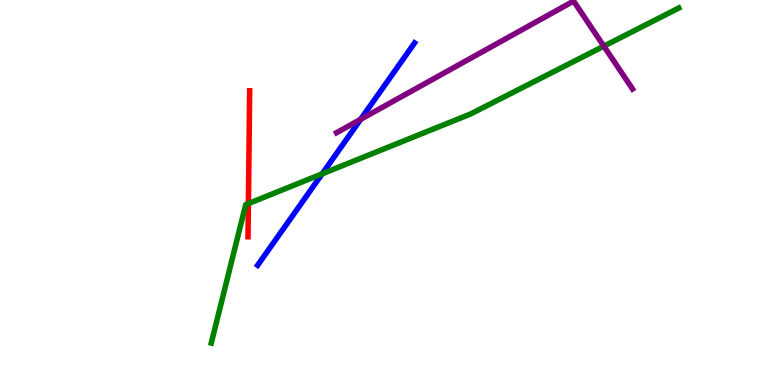[{'lines': ['blue', 'red'], 'intersections': []}, {'lines': ['green', 'red'], 'intersections': [{'x': 3.21, 'y': 4.71}]}, {'lines': ['purple', 'red'], 'intersections': []}, {'lines': ['blue', 'green'], 'intersections': [{'x': 4.16, 'y': 5.49}]}, {'lines': ['blue', 'purple'], 'intersections': [{'x': 4.65, 'y': 6.9}]}, {'lines': ['green', 'purple'], 'intersections': [{'x': 7.79, 'y': 8.8}]}]